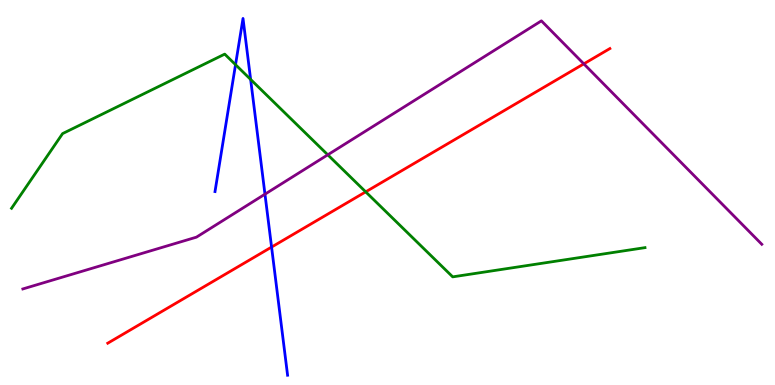[{'lines': ['blue', 'red'], 'intersections': [{'x': 3.5, 'y': 3.58}]}, {'lines': ['green', 'red'], 'intersections': [{'x': 4.72, 'y': 5.02}]}, {'lines': ['purple', 'red'], 'intersections': [{'x': 7.53, 'y': 8.34}]}, {'lines': ['blue', 'green'], 'intersections': [{'x': 3.04, 'y': 8.32}, {'x': 3.23, 'y': 7.94}]}, {'lines': ['blue', 'purple'], 'intersections': [{'x': 3.42, 'y': 4.96}]}, {'lines': ['green', 'purple'], 'intersections': [{'x': 4.23, 'y': 5.98}]}]